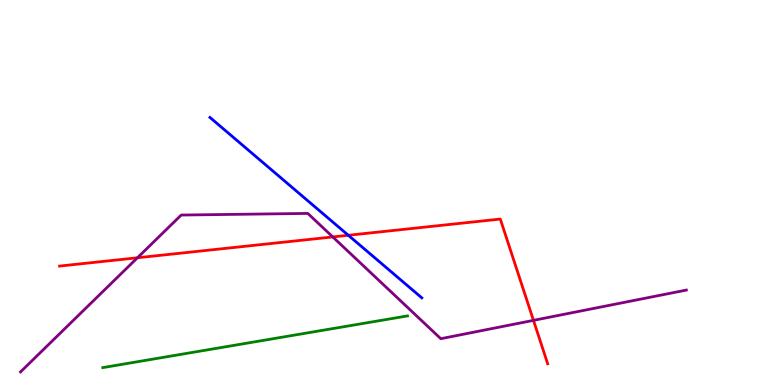[{'lines': ['blue', 'red'], 'intersections': [{'x': 4.49, 'y': 3.89}]}, {'lines': ['green', 'red'], 'intersections': []}, {'lines': ['purple', 'red'], 'intersections': [{'x': 1.77, 'y': 3.3}, {'x': 4.29, 'y': 3.85}, {'x': 6.88, 'y': 1.68}]}, {'lines': ['blue', 'green'], 'intersections': []}, {'lines': ['blue', 'purple'], 'intersections': []}, {'lines': ['green', 'purple'], 'intersections': []}]